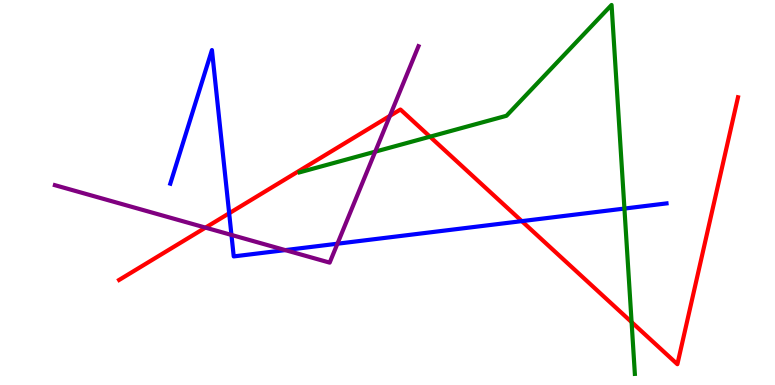[{'lines': ['blue', 'red'], 'intersections': [{'x': 2.96, 'y': 4.46}, {'x': 6.73, 'y': 4.26}]}, {'lines': ['green', 'red'], 'intersections': [{'x': 5.55, 'y': 6.45}, {'x': 8.15, 'y': 1.63}]}, {'lines': ['purple', 'red'], 'intersections': [{'x': 2.65, 'y': 4.09}, {'x': 5.03, 'y': 6.99}]}, {'lines': ['blue', 'green'], 'intersections': [{'x': 8.06, 'y': 4.58}]}, {'lines': ['blue', 'purple'], 'intersections': [{'x': 2.99, 'y': 3.9}, {'x': 3.68, 'y': 3.5}, {'x': 4.35, 'y': 3.67}]}, {'lines': ['green', 'purple'], 'intersections': [{'x': 4.84, 'y': 6.06}]}]